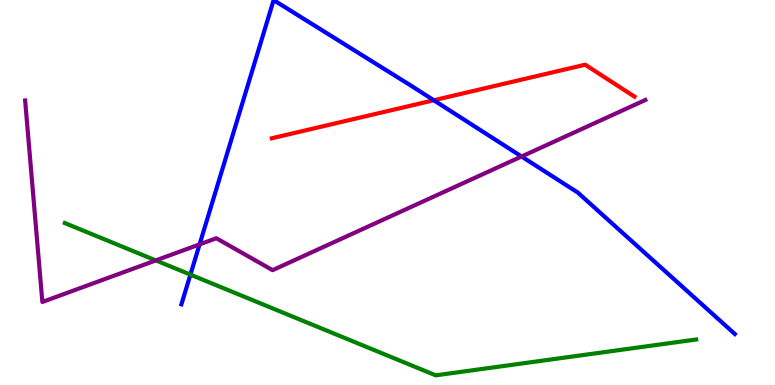[{'lines': ['blue', 'red'], 'intersections': [{'x': 5.6, 'y': 7.4}]}, {'lines': ['green', 'red'], 'intersections': []}, {'lines': ['purple', 'red'], 'intersections': []}, {'lines': ['blue', 'green'], 'intersections': [{'x': 2.46, 'y': 2.87}]}, {'lines': ['blue', 'purple'], 'intersections': [{'x': 2.58, 'y': 3.65}, {'x': 6.73, 'y': 5.93}]}, {'lines': ['green', 'purple'], 'intersections': [{'x': 2.01, 'y': 3.24}]}]